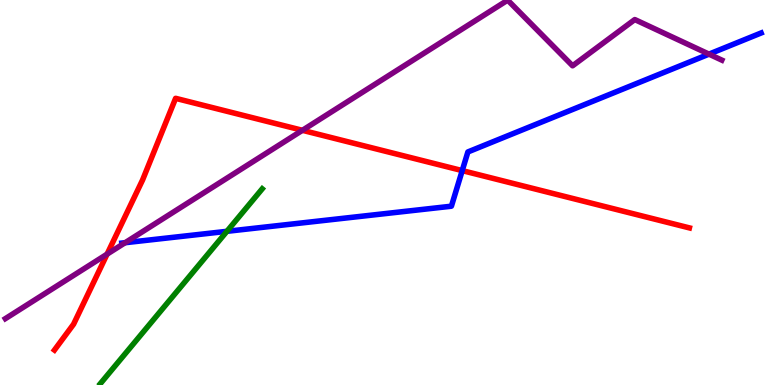[{'lines': ['blue', 'red'], 'intersections': [{'x': 5.96, 'y': 5.57}]}, {'lines': ['green', 'red'], 'intersections': []}, {'lines': ['purple', 'red'], 'intersections': [{'x': 1.38, 'y': 3.4}, {'x': 3.9, 'y': 6.62}]}, {'lines': ['blue', 'green'], 'intersections': [{'x': 2.93, 'y': 3.99}]}, {'lines': ['blue', 'purple'], 'intersections': [{'x': 1.61, 'y': 3.7}, {'x': 9.15, 'y': 8.59}]}, {'lines': ['green', 'purple'], 'intersections': []}]